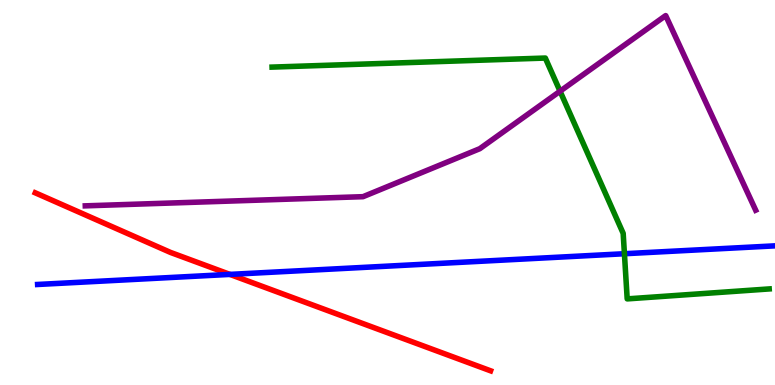[{'lines': ['blue', 'red'], 'intersections': [{'x': 2.97, 'y': 2.87}]}, {'lines': ['green', 'red'], 'intersections': []}, {'lines': ['purple', 'red'], 'intersections': []}, {'lines': ['blue', 'green'], 'intersections': [{'x': 8.06, 'y': 3.41}]}, {'lines': ['blue', 'purple'], 'intersections': []}, {'lines': ['green', 'purple'], 'intersections': [{'x': 7.23, 'y': 7.63}]}]